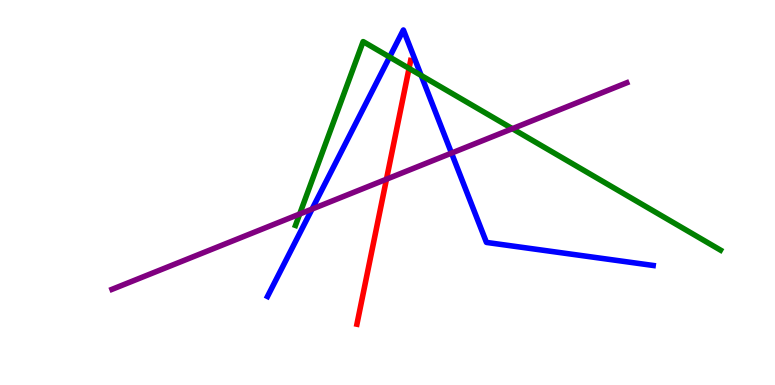[{'lines': ['blue', 'red'], 'intersections': []}, {'lines': ['green', 'red'], 'intersections': [{'x': 5.28, 'y': 8.22}]}, {'lines': ['purple', 'red'], 'intersections': [{'x': 4.99, 'y': 5.35}]}, {'lines': ['blue', 'green'], 'intersections': [{'x': 5.03, 'y': 8.52}, {'x': 5.43, 'y': 8.04}]}, {'lines': ['blue', 'purple'], 'intersections': [{'x': 4.03, 'y': 4.57}, {'x': 5.83, 'y': 6.02}]}, {'lines': ['green', 'purple'], 'intersections': [{'x': 3.87, 'y': 4.44}, {'x': 6.61, 'y': 6.66}]}]